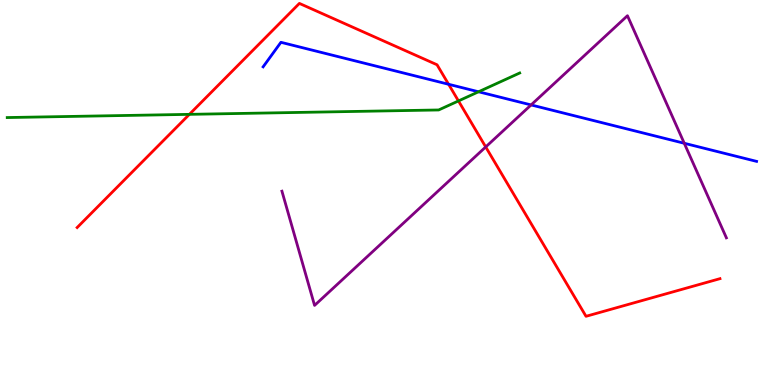[{'lines': ['blue', 'red'], 'intersections': [{'x': 5.79, 'y': 7.81}]}, {'lines': ['green', 'red'], 'intersections': [{'x': 2.44, 'y': 7.03}, {'x': 5.92, 'y': 7.38}]}, {'lines': ['purple', 'red'], 'intersections': [{'x': 6.27, 'y': 6.18}]}, {'lines': ['blue', 'green'], 'intersections': [{'x': 6.17, 'y': 7.62}]}, {'lines': ['blue', 'purple'], 'intersections': [{'x': 6.85, 'y': 7.27}, {'x': 8.83, 'y': 6.28}]}, {'lines': ['green', 'purple'], 'intersections': []}]